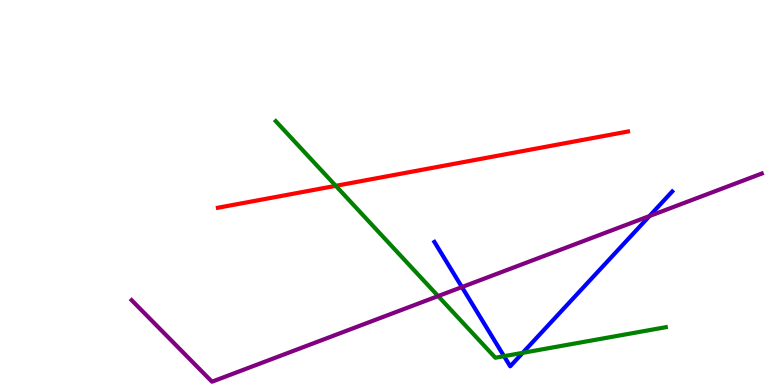[{'lines': ['blue', 'red'], 'intersections': []}, {'lines': ['green', 'red'], 'intersections': [{'x': 4.33, 'y': 5.17}]}, {'lines': ['purple', 'red'], 'intersections': []}, {'lines': ['blue', 'green'], 'intersections': [{'x': 6.5, 'y': 0.749}, {'x': 6.74, 'y': 0.835}]}, {'lines': ['blue', 'purple'], 'intersections': [{'x': 5.96, 'y': 2.54}, {'x': 8.38, 'y': 4.39}]}, {'lines': ['green', 'purple'], 'intersections': [{'x': 5.65, 'y': 2.31}]}]